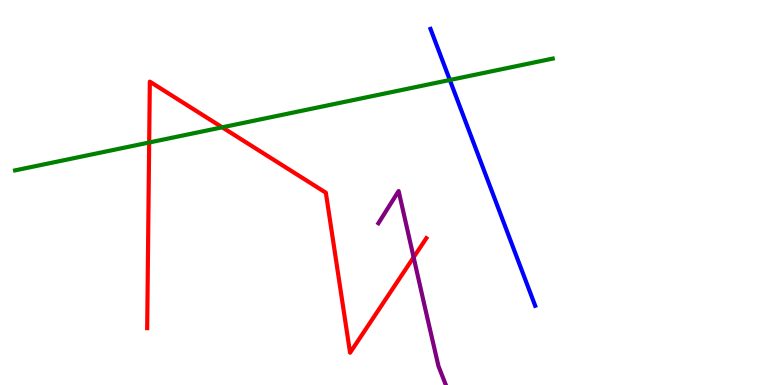[{'lines': ['blue', 'red'], 'intersections': []}, {'lines': ['green', 'red'], 'intersections': [{'x': 1.92, 'y': 6.3}, {'x': 2.87, 'y': 6.69}]}, {'lines': ['purple', 'red'], 'intersections': [{'x': 5.34, 'y': 3.32}]}, {'lines': ['blue', 'green'], 'intersections': [{'x': 5.8, 'y': 7.92}]}, {'lines': ['blue', 'purple'], 'intersections': []}, {'lines': ['green', 'purple'], 'intersections': []}]